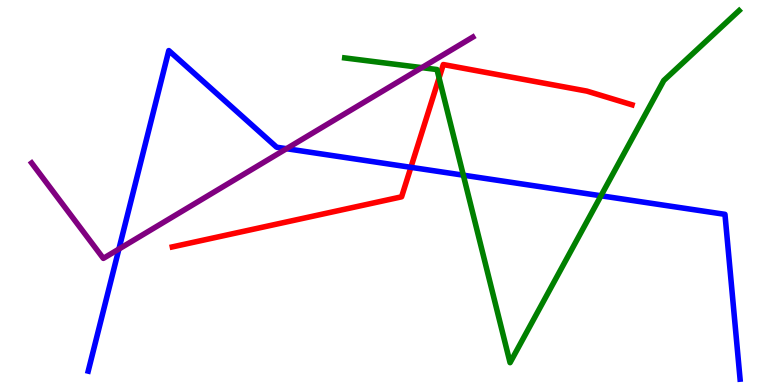[{'lines': ['blue', 'red'], 'intersections': [{'x': 5.3, 'y': 5.65}]}, {'lines': ['green', 'red'], 'intersections': [{'x': 5.67, 'y': 7.98}]}, {'lines': ['purple', 'red'], 'intersections': []}, {'lines': ['blue', 'green'], 'intersections': [{'x': 5.98, 'y': 5.45}, {'x': 7.75, 'y': 4.91}]}, {'lines': ['blue', 'purple'], 'intersections': [{'x': 1.53, 'y': 3.53}, {'x': 3.7, 'y': 6.14}]}, {'lines': ['green', 'purple'], 'intersections': [{'x': 5.44, 'y': 8.24}]}]